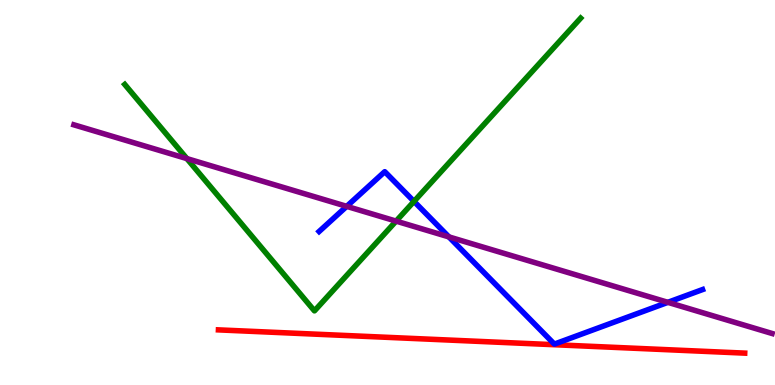[{'lines': ['blue', 'red'], 'intersections': []}, {'lines': ['green', 'red'], 'intersections': []}, {'lines': ['purple', 'red'], 'intersections': []}, {'lines': ['blue', 'green'], 'intersections': [{'x': 5.34, 'y': 4.77}]}, {'lines': ['blue', 'purple'], 'intersections': [{'x': 4.47, 'y': 4.64}, {'x': 5.79, 'y': 3.85}, {'x': 8.62, 'y': 2.15}]}, {'lines': ['green', 'purple'], 'intersections': [{'x': 2.41, 'y': 5.88}, {'x': 5.11, 'y': 4.26}]}]